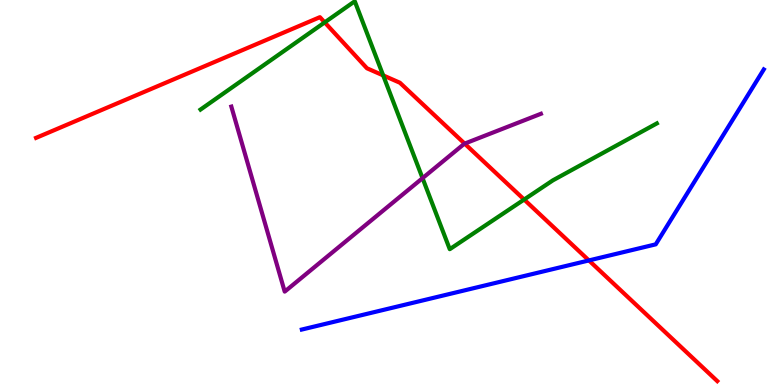[{'lines': ['blue', 'red'], 'intersections': [{'x': 7.6, 'y': 3.24}]}, {'lines': ['green', 'red'], 'intersections': [{'x': 4.19, 'y': 9.42}, {'x': 4.94, 'y': 8.04}, {'x': 6.76, 'y': 4.82}]}, {'lines': ['purple', 'red'], 'intersections': [{'x': 6.0, 'y': 6.27}]}, {'lines': ['blue', 'green'], 'intersections': []}, {'lines': ['blue', 'purple'], 'intersections': []}, {'lines': ['green', 'purple'], 'intersections': [{'x': 5.45, 'y': 5.37}]}]